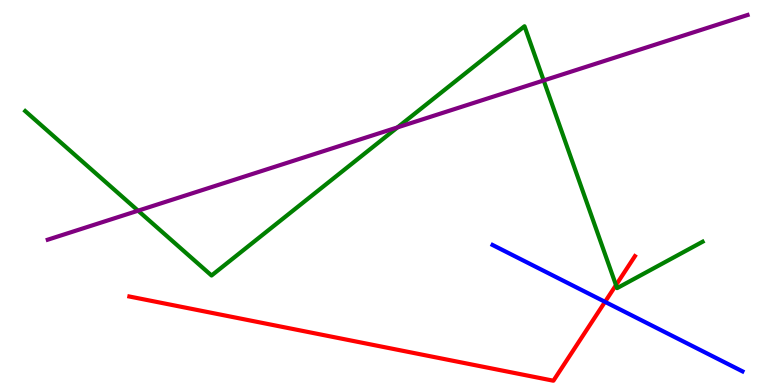[{'lines': ['blue', 'red'], 'intersections': [{'x': 7.81, 'y': 2.16}]}, {'lines': ['green', 'red'], 'intersections': [{'x': 7.95, 'y': 2.59}]}, {'lines': ['purple', 'red'], 'intersections': []}, {'lines': ['blue', 'green'], 'intersections': []}, {'lines': ['blue', 'purple'], 'intersections': []}, {'lines': ['green', 'purple'], 'intersections': [{'x': 1.78, 'y': 4.53}, {'x': 5.13, 'y': 6.69}, {'x': 7.02, 'y': 7.91}]}]